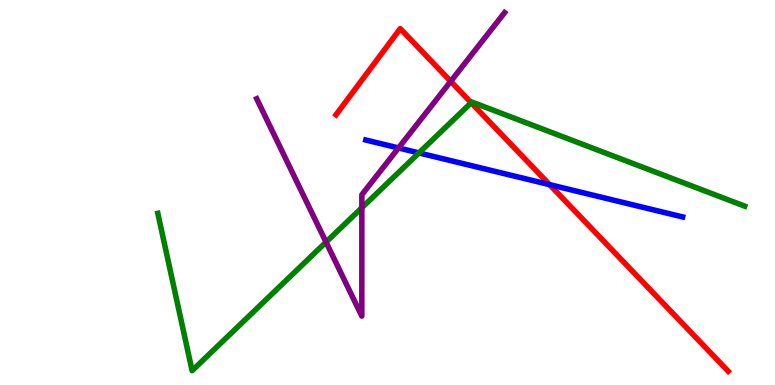[{'lines': ['blue', 'red'], 'intersections': [{'x': 7.09, 'y': 5.2}]}, {'lines': ['green', 'red'], 'intersections': [{'x': 6.08, 'y': 7.33}]}, {'lines': ['purple', 'red'], 'intersections': [{'x': 5.82, 'y': 7.89}]}, {'lines': ['blue', 'green'], 'intersections': [{'x': 5.41, 'y': 6.03}]}, {'lines': ['blue', 'purple'], 'intersections': [{'x': 5.14, 'y': 6.16}]}, {'lines': ['green', 'purple'], 'intersections': [{'x': 4.21, 'y': 3.71}, {'x': 4.67, 'y': 4.6}]}]